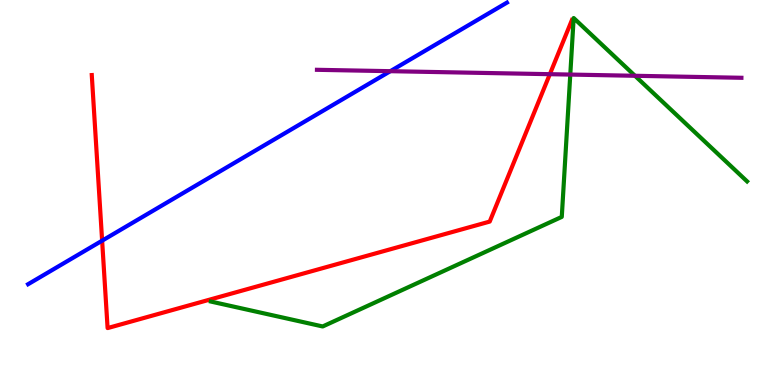[{'lines': ['blue', 'red'], 'intersections': [{'x': 1.32, 'y': 3.75}]}, {'lines': ['green', 'red'], 'intersections': []}, {'lines': ['purple', 'red'], 'intersections': [{'x': 7.09, 'y': 8.07}]}, {'lines': ['blue', 'green'], 'intersections': []}, {'lines': ['blue', 'purple'], 'intersections': [{'x': 5.04, 'y': 8.15}]}, {'lines': ['green', 'purple'], 'intersections': [{'x': 7.36, 'y': 8.06}, {'x': 8.19, 'y': 8.03}]}]